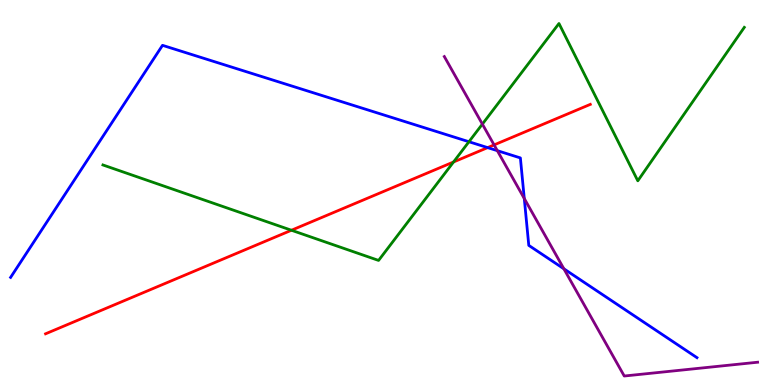[{'lines': ['blue', 'red'], 'intersections': [{'x': 6.29, 'y': 6.17}]}, {'lines': ['green', 'red'], 'intersections': [{'x': 3.76, 'y': 4.02}, {'x': 5.85, 'y': 5.79}]}, {'lines': ['purple', 'red'], 'intersections': [{'x': 6.38, 'y': 6.24}]}, {'lines': ['blue', 'green'], 'intersections': [{'x': 6.05, 'y': 6.32}]}, {'lines': ['blue', 'purple'], 'intersections': [{'x': 6.42, 'y': 6.09}, {'x': 6.76, 'y': 4.84}, {'x': 7.28, 'y': 3.02}]}, {'lines': ['green', 'purple'], 'intersections': [{'x': 6.22, 'y': 6.78}]}]